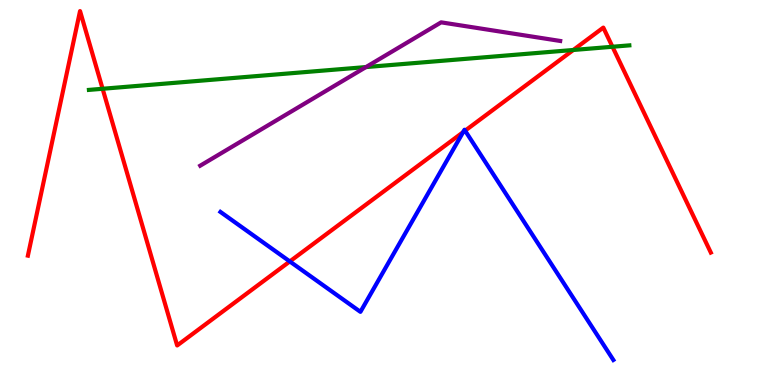[{'lines': ['blue', 'red'], 'intersections': [{'x': 3.74, 'y': 3.21}, {'x': 5.98, 'y': 6.57}, {'x': 6.0, 'y': 6.61}]}, {'lines': ['green', 'red'], 'intersections': [{'x': 1.32, 'y': 7.69}, {'x': 7.4, 'y': 8.7}, {'x': 7.9, 'y': 8.79}]}, {'lines': ['purple', 'red'], 'intersections': []}, {'lines': ['blue', 'green'], 'intersections': []}, {'lines': ['blue', 'purple'], 'intersections': []}, {'lines': ['green', 'purple'], 'intersections': [{'x': 4.72, 'y': 8.26}]}]